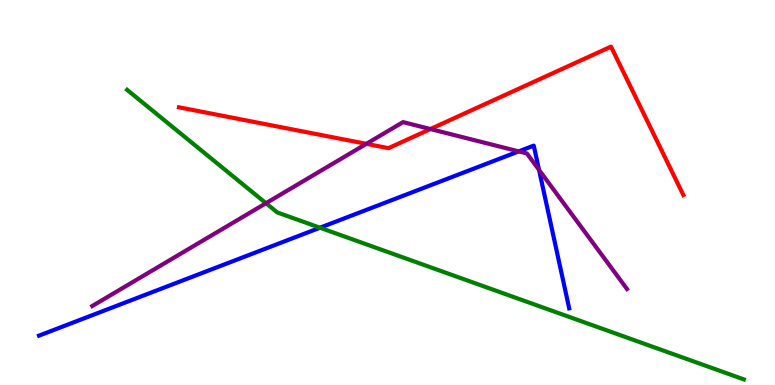[{'lines': ['blue', 'red'], 'intersections': []}, {'lines': ['green', 'red'], 'intersections': []}, {'lines': ['purple', 'red'], 'intersections': [{'x': 4.73, 'y': 6.26}, {'x': 5.55, 'y': 6.65}]}, {'lines': ['blue', 'green'], 'intersections': [{'x': 4.13, 'y': 4.08}]}, {'lines': ['blue', 'purple'], 'intersections': [{'x': 6.69, 'y': 6.07}, {'x': 6.96, 'y': 5.59}]}, {'lines': ['green', 'purple'], 'intersections': [{'x': 3.43, 'y': 4.72}]}]